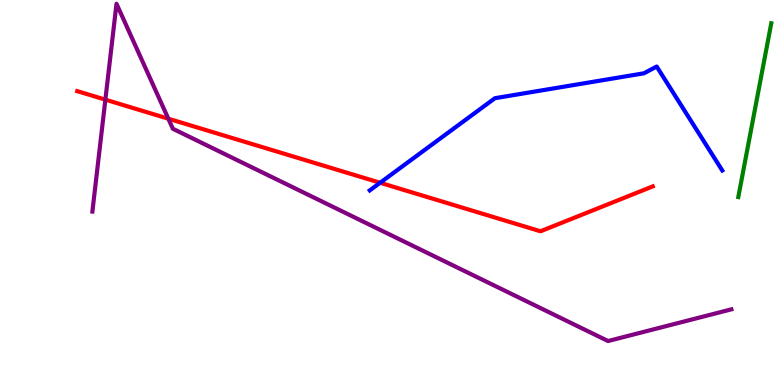[{'lines': ['blue', 'red'], 'intersections': [{'x': 4.9, 'y': 5.25}]}, {'lines': ['green', 'red'], 'intersections': []}, {'lines': ['purple', 'red'], 'intersections': [{'x': 1.36, 'y': 7.41}, {'x': 2.17, 'y': 6.92}]}, {'lines': ['blue', 'green'], 'intersections': []}, {'lines': ['blue', 'purple'], 'intersections': []}, {'lines': ['green', 'purple'], 'intersections': []}]